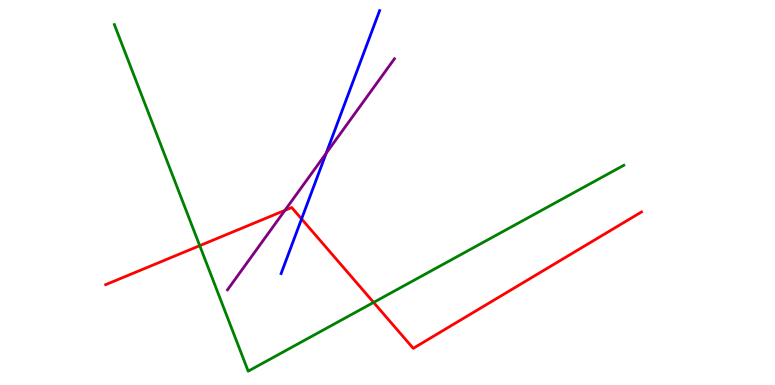[{'lines': ['blue', 'red'], 'intersections': [{'x': 3.89, 'y': 4.31}]}, {'lines': ['green', 'red'], 'intersections': [{'x': 2.58, 'y': 3.62}, {'x': 4.82, 'y': 2.15}]}, {'lines': ['purple', 'red'], 'intersections': [{'x': 3.68, 'y': 4.54}]}, {'lines': ['blue', 'green'], 'intersections': []}, {'lines': ['blue', 'purple'], 'intersections': [{'x': 4.21, 'y': 6.02}]}, {'lines': ['green', 'purple'], 'intersections': []}]